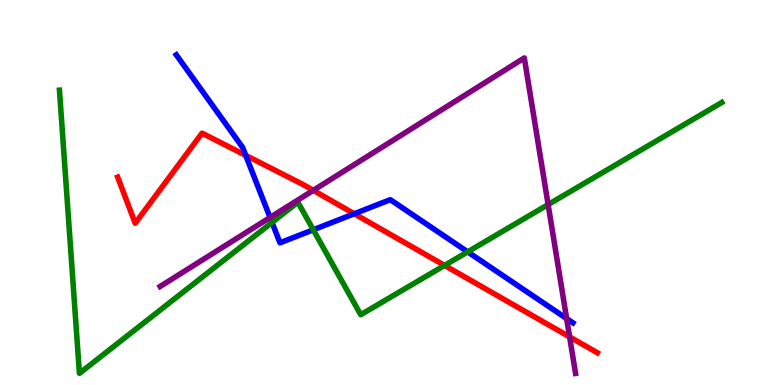[{'lines': ['blue', 'red'], 'intersections': [{'x': 3.17, 'y': 5.96}, {'x': 4.57, 'y': 4.45}]}, {'lines': ['green', 'red'], 'intersections': [{'x': 5.74, 'y': 3.11}]}, {'lines': ['purple', 'red'], 'intersections': [{'x': 4.04, 'y': 5.06}, {'x': 7.35, 'y': 1.25}]}, {'lines': ['blue', 'green'], 'intersections': [{'x': 3.51, 'y': 4.22}, {'x': 4.04, 'y': 4.03}, {'x': 6.03, 'y': 3.46}]}, {'lines': ['blue', 'purple'], 'intersections': [{'x': 3.48, 'y': 4.35}, {'x': 7.31, 'y': 1.73}]}, {'lines': ['green', 'purple'], 'intersections': [{'x': 7.07, 'y': 4.69}]}]